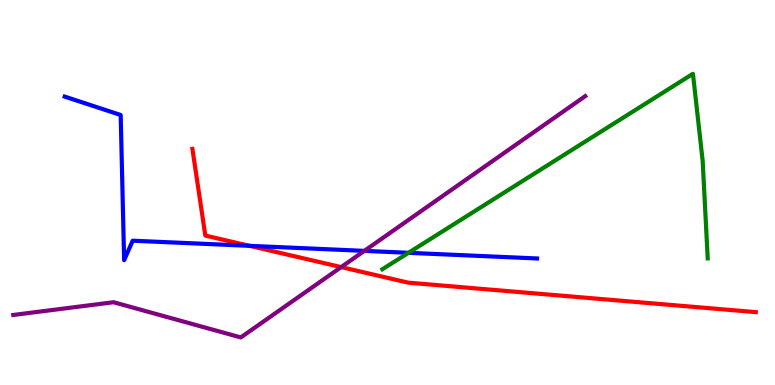[{'lines': ['blue', 'red'], 'intersections': [{'x': 3.22, 'y': 3.61}]}, {'lines': ['green', 'red'], 'intersections': []}, {'lines': ['purple', 'red'], 'intersections': [{'x': 4.4, 'y': 3.06}]}, {'lines': ['blue', 'green'], 'intersections': [{'x': 5.27, 'y': 3.43}]}, {'lines': ['blue', 'purple'], 'intersections': [{'x': 4.7, 'y': 3.48}]}, {'lines': ['green', 'purple'], 'intersections': []}]